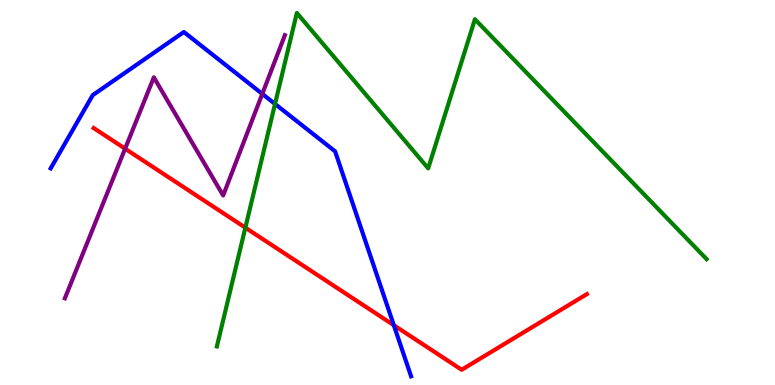[{'lines': ['blue', 'red'], 'intersections': [{'x': 5.08, 'y': 1.55}]}, {'lines': ['green', 'red'], 'intersections': [{'x': 3.17, 'y': 4.09}]}, {'lines': ['purple', 'red'], 'intersections': [{'x': 1.61, 'y': 6.14}]}, {'lines': ['blue', 'green'], 'intersections': [{'x': 3.55, 'y': 7.3}]}, {'lines': ['blue', 'purple'], 'intersections': [{'x': 3.38, 'y': 7.56}]}, {'lines': ['green', 'purple'], 'intersections': []}]